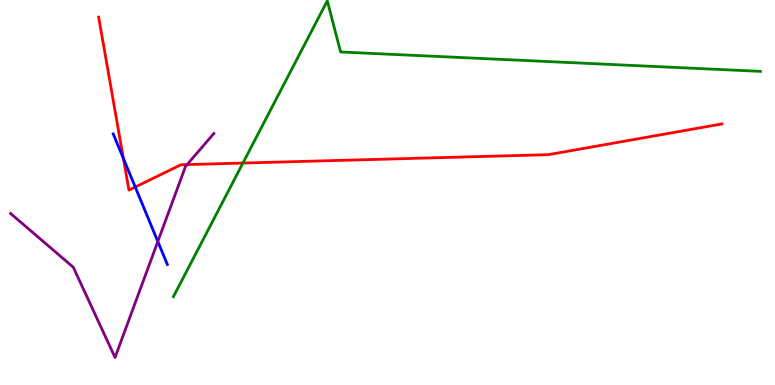[{'lines': ['blue', 'red'], 'intersections': [{'x': 1.59, 'y': 5.89}, {'x': 1.75, 'y': 5.14}]}, {'lines': ['green', 'red'], 'intersections': [{'x': 3.13, 'y': 5.76}]}, {'lines': ['purple', 'red'], 'intersections': [{'x': 2.41, 'y': 5.72}]}, {'lines': ['blue', 'green'], 'intersections': []}, {'lines': ['blue', 'purple'], 'intersections': [{'x': 2.04, 'y': 3.73}]}, {'lines': ['green', 'purple'], 'intersections': []}]